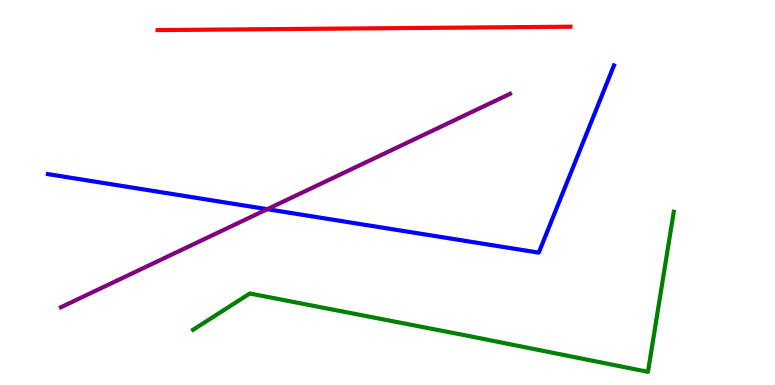[{'lines': ['blue', 'red'], 'intersections': []}, {'lines': ['green', 'red'], 'intersections': []}, {'lines': ['purple', 'red'], 'intersections': []}, {'lines': ['blue', 'green'], 'intersections': []}, {'lines': ['blue', 'purple'], 'intersections': [{'x': 3.45, 'y': 4.57}]}, {'lines': ['green', 'purple'], 'intersections': []}]